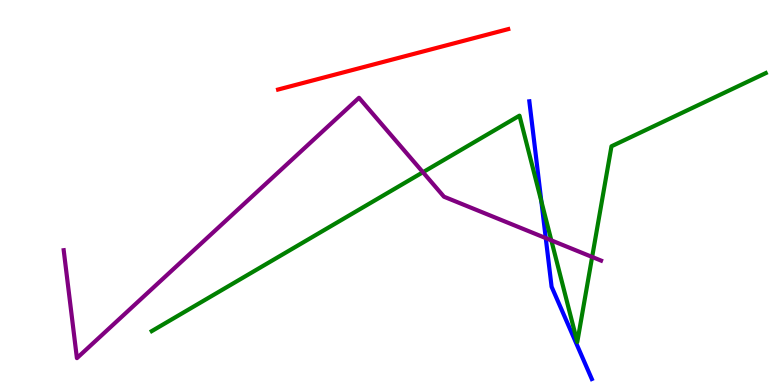[{'lines': ['blue', 'red'], 'intersections': []}, {'lines': ['green', 'red'], 'intersections': []}, {'lines': ['purple', 'red'], 'intersections': []}, {'lines': ['blue', 'green'], 'intersections': [{'x': 6.98, 'y': 4.77}]}, {'lines': ['blue', 'purple'], 'intersections': [{'x': 7.04, 'y': 3.82}]}, {'lines': ['green', 'purple'], 'intersections': [{'x': 5.46, 'y': 5.53}, {'x': 7.11, 'y': 3.76}, {'x': 7.64, 'y': 3.33}]}]